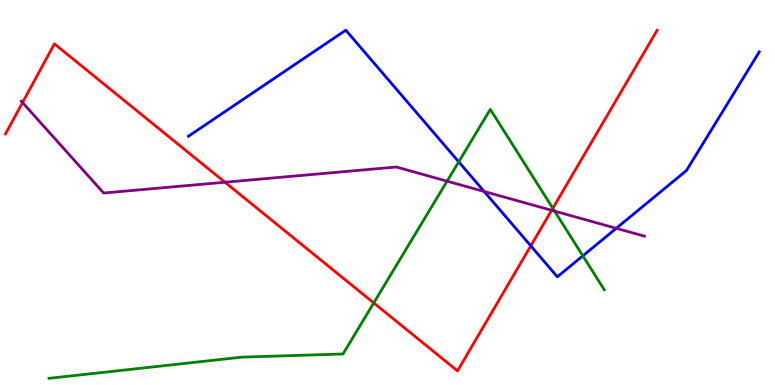[{'lines': ['blue', 'red'], 'intersections': [{'x': 6.85, 'y': 3.61}]}, {'lines': ['green', 'red'], 'intersections': [{'x': 4.82, 'y': 2.13}, {'x': 7.13, 'y': 4.59}]}, {'lines': ['purple', 'red'], 'intersections': [{'x': 0.291, 'y': 7.34}, {'x': 2.9, 'y': 5.27}, {'x': 7.12, 'y': 4.54}]}, {'lines': ['blue', 'green'], 'intersections': [{'x': 5.92, 'y': 5.8}, {'x': 7.52, 'y': 3.36}]}, {'lines': ['blue', 'purple'], 'intersections': [{'x': 6.25, 'y': 5.03}, {'x': 7.95, 'y': 4.07}]}, {'lines': ['green', 'purple'], 'intersections': [{'x': 5.77, 'y': 5.29}, {'x': 7.16, 'y': 4.52}]}]